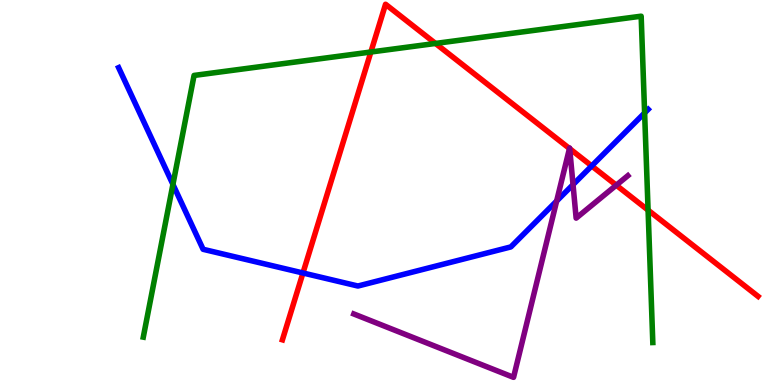[{'lines': ['blue', 'red'], 'intersections': [{'x': 3.91, 'y': 2.91}, {'x': 7.63, 'y': 5.69}]}, {'lines': ['green', 'red'], 'intersections': [{'x': 4.79, 'y': 8.65}, {'x': 5.62, 'y': 8.87}, {'x': 8.36, 'y': 4.54}]}, {'lines': ['purple', 'red'], 'intersections': [{'x': 7.35, 'y': 6.14}, {'x': 7.35, 'y': 6.14}, {'x': 7.95, 'y': 5.19}]}, {'lines': ['blue', 'green'], 'intersections': [{'x': 2.23, 'y': 5.21}, {'x': 8.32, 'y': 7.07}]}, {'lines': ['blue', 'purple'], 'intersections': [{'x': 7.18, 'y': 4.78}, {'x': 7.39, 'y': 5.2}]}, {'lines': ['green', 'purple'], 'intersections': []}]